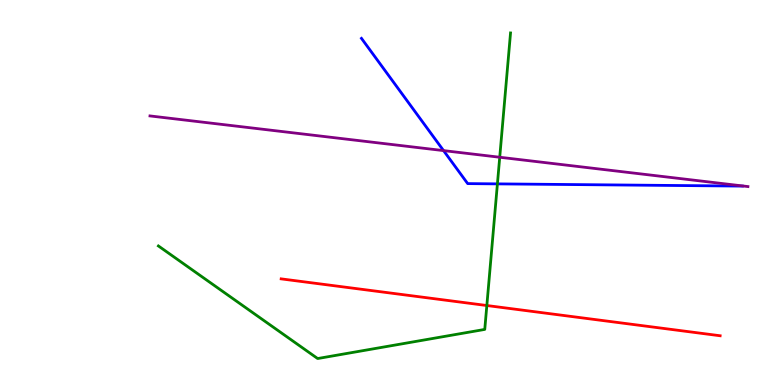[{'lines': ['blue', 'red'], 'intersections': []}, {'lines': ['green', 'red'], 'intersections': [{'x': 6.28, 'y': 2.06}]}, {'lines': ['purple', 'red'], 'intersections': []}, {'lines': ['blue', 'green'], 'intersections': [{'x': 6.42, 'y': 5.22}]}, {'lines': ['blue', 'purple'], 'intersections': [{'x': 5.72, 'y': 6.09}]}, {'lines': ['green', 'purple'], 'intersections': [{'x': 6.45, 'y': 5.92}]}]